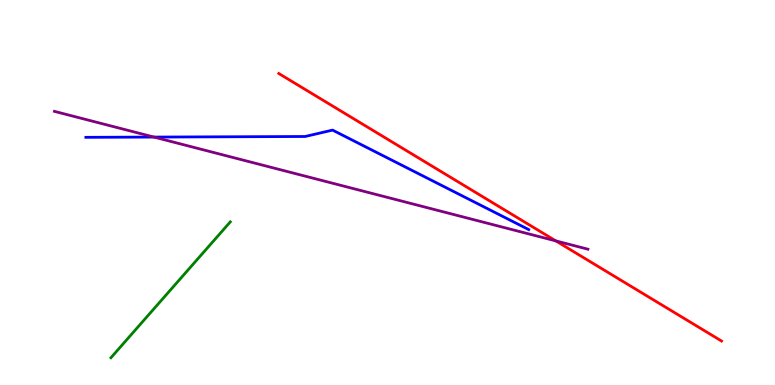[{'lines': ['blue', 'red'], 'intersections': []}, {'lines': ['green', 'red'], 'intersections': []}, {'lines': ['purple', 'red'], 'intersections': [{'x': 7.17, 'y': 3.74}]}, {'lines': ['blue', 'green'], 'intersections': []}, {'lines': ['blue', 'purple'], 'intersections': [{'x': 1.99, 'y': 6.44}]}, {'lines': ['green', 'purple'], 'intersections': []}]